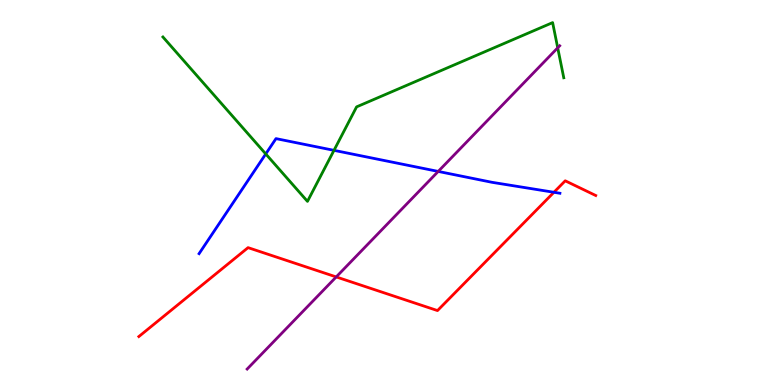[{'lines': ['blue', 'red'], 'intersections': [{'x': 7.15, 'y': 5.01}]}, {'lines': ['green', 'red'], 'intersections': []}, {'lines': ['purple', 'red'], 'intersections': [{'x': 4.34, 'y': 2.81}]}, {'lines': ['blue', 'green'], 'intersections': [{'x': 3.43, 'y': 6.0}, {'x': 4.31, 'y': 6.09}]}, {'lines': ['blue', 'purple'], 'intersections': [{'x': 5.65, 'y': 5.55}]}, {'lines': ['green', 'purple'], 'intersections': [{'x': 7.2, 'y': 8.76}]}]